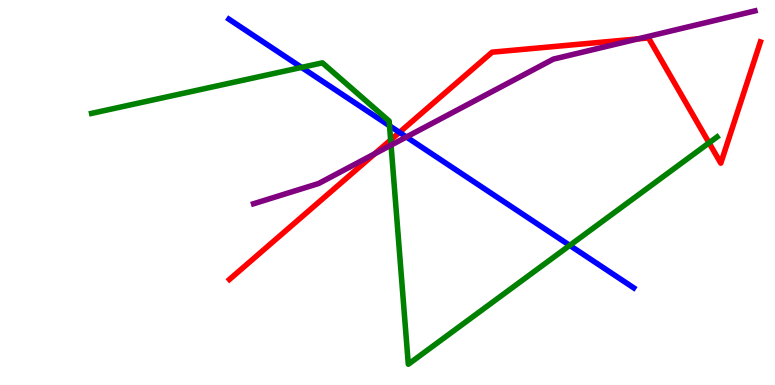[{'lines': ['blue', 'red'], 'intersections': [{'x': 5.15, 'y': 6.56}]}, {'lines': ['green', 'red'], 'intersections': [{'x': 5.04, 'y': 6.36}, {'x': 9.15, 'y': 6.29}]}, {'lines': ['purple', 'red'], 'intersections': [{'x': 4.83, 'y': 6.01}, {'x': 8.23, 'y': 8.99}]}, {'lines': ['blue', 'green'], 'intersections': [{'x': 3.89, 'y': 8.25}, {'x': 5.03, 'y': 6.73}, {'x': 7.35, 'y': 3.63}]}, {'lines': ['blue', 'purple'], 'intersections': [{'x': 5.24, 'y': 6.44}]}, {'lines': ['green', 'purple'], 'intersections': [{'x': 5.05, 'y': 6.23}]}]